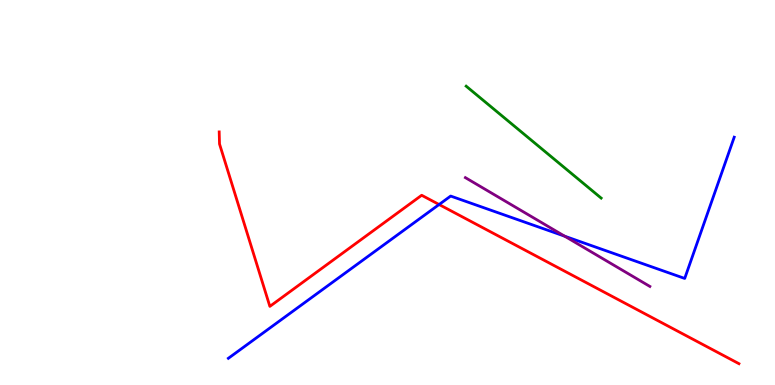[{'lines': ['blue', 'red'], 'intersections': [{'x': 5.67, 'y': 4.69}]}, {'lines': ['green', 'red'], 'intersections': []}, {'lines': ['purple', 'red'], 'intersections': []}, {'lines': ['blue', 'green'], 'intersections': []}, {'lines': ['blue', 'purple'], 'intersections': [{'x': 7.29, 'y': 3.87}]}, {'lines': ['green', 'purple'], 'intersections': []}]